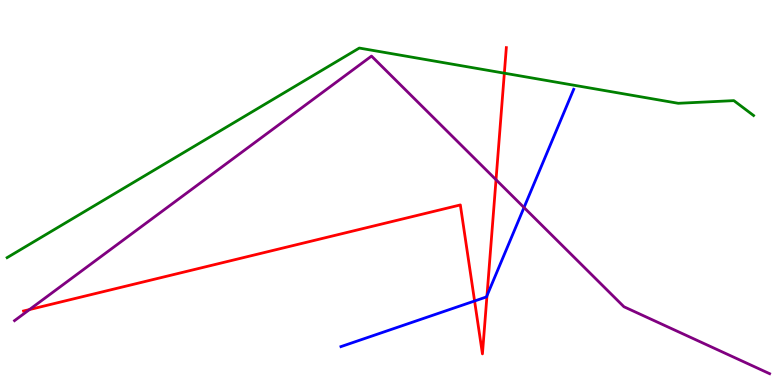[{'lines': ['blue', 'red'], 'intersections': [{'x': 6.12, 'y': 2.18}, {'x': 6.28, 'y': 2.32}]}, {'lines': ['green', 'red'], 'intersections': [{'x': 6.51, 'y': 8.1}]}, {'lines': ['purple', 'red'], 'intersections': [{'x': 0.38, 'y': 1.96}, {'x': 6.4, 'y': 5.33}]}, {'lines': ['blue', 'green'], 'intersections': []}, {'lines': ['blue', 'purple'], 'intersections': [{'x': 6.76, 'y': 4.61}]}, {'lines': ['green', 'purple'], 'intersections': []}]